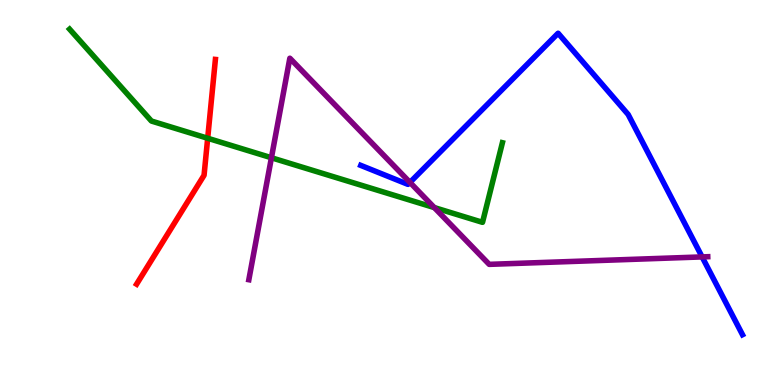[{'lines': ['blue', 'red'], 'intersections': []}, {'lines': ['green', 'red'], 'intersections': [{'x': 2.68, 'y': 6.41}]}, {'lines': ['purple', 'red'], 'intersections': []}, {'lines': ['blue', 'green'], 'intersections': []}, {'lines': ['blue', 'purple'], 'intersections': [{'x': 5.29, 'y': 5.26}, {'x': 9.06, 'y': 3.33}]}, {'lines': ['green', 'purple'], 'intersections': [{'x': 3.5, 'y': 5.9}, {'x': 5.6, 'y': 4.61}]}]